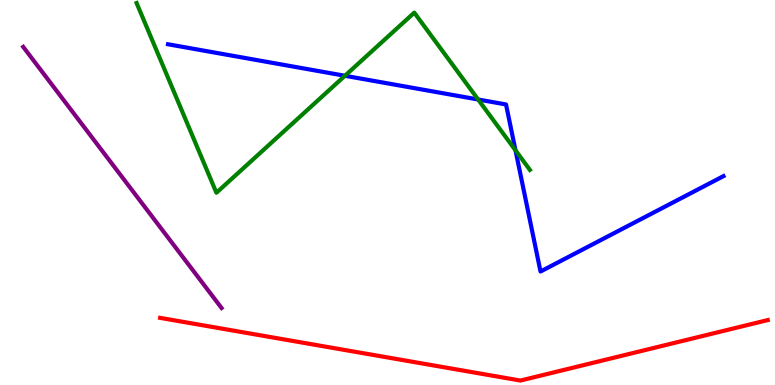[{'lines': ['blue', 'red'], 'intersections': []}, {'lines': ['green', 'red'], 'intersections': []}, {'lines': ['purple', 'red'], 'intersections': []}, {'lines': ['blue', 'green'], 'intersections': [{'x': 4.45, 'y': 8.03}, {'x': 6.17, 'y': 7.42}, {'x': 6.65, 'y': 6.1}]}, {'lines': ['blue', 'purple'], 'intersections': []}, {'lines': ['green', 'purple'], 'intersections': []}]